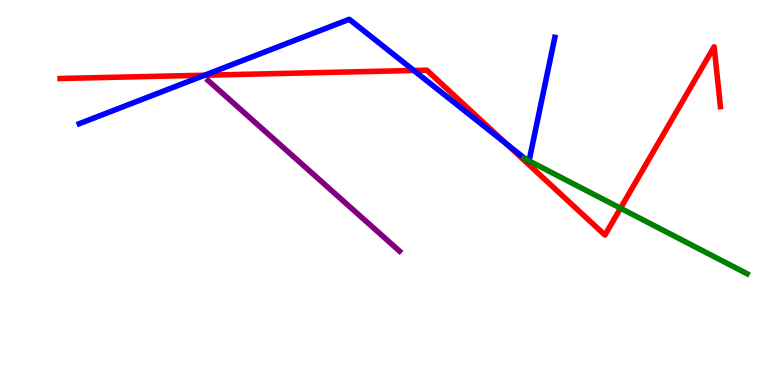[{'lines': ['blue', 'red'], 'intersections': [{'x': 2.64, 'y': 8.05}, {'x': 5.34, 'y': 8.17}, {'x': 6.53, 'y': 6.26}]}, {'lines': ['green', 'red'], 'intersections': [{'x': 8.01, 'y': 4.59}]}, {'lines': ['purple', 'red'], 'intersections': []}, {'lines': ['blue', 'green'], 'intersections': [{'x': 6.78, 'y': 5.87}, {'x': 6.83, 'y': 5.82}]}, {'lines': ['blue', 'purple'], 'intersections': []}, {'lines': ['green', 'purple'], 'intersections': []}]